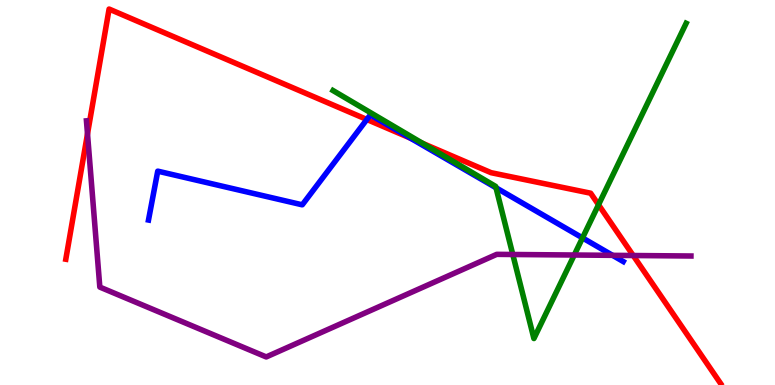[{'lines': ['blue', 'red'], 'intersections': [{'x': 4.73, 'y': 6.9}, {'x': 5.3, 'y': 6.41}]}, {'lines': ['green', 'red'], 'intersections': [{'x': 5.45, 'y': 6.28}, {'x': 7.72, 'y': 4.68}]}, {'lines': ['purple', 'red'], 'intersections': [{'x': 1.13, 'y': 6.52}, {'x': 8.17, 'y': 3.36}]}, {'lines': ['blue', 'green'], 'intersections': [{'x': 6.4, 'y': 5.12}, {'x': 7.52, 'y': 3.82}]}, {'lines': ['blue', 'purple'], 'intersections': [{'x': 7.9, 'y': 3.37}]}, {'lines': ['green', 'purple'], 'intersections': [{'x': 6.62, 'y': 3.39}, {'x': 7.41, 'y': 3.38}]}]